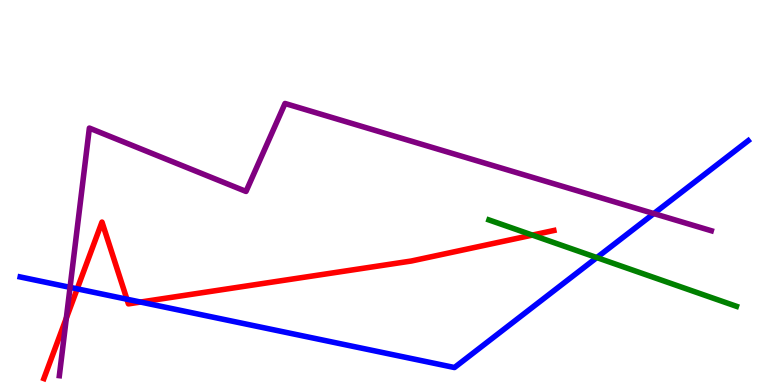[{'lines': ['blue', 'red'], 'intersections': [{'x': 0.996, 'y': 2.5}, {'x': 1.64, 'y': 2.23}, {'x': 1.81, 'y': 2.15}]}, {'lines': ['green', 'red'], 'intersections': [{'x': 6.87, 'y': 3.89}]}, {'lines': ['purple', 'red'], 'intersections': [{'x': 0.856, 'y': 1.74}]}, {'lines': ['blue', 'green'], 'intersections': [{'x': 7.7, 'y': 3.31}]}, {'lines': ['blue', 'purple'], 'intersections': [{'x': 0.904, 'y': 2.54}, {'x': 8.44, 'y': 4.45}]}, {'lines': ['green', 'purple'], 'intersections': []}]